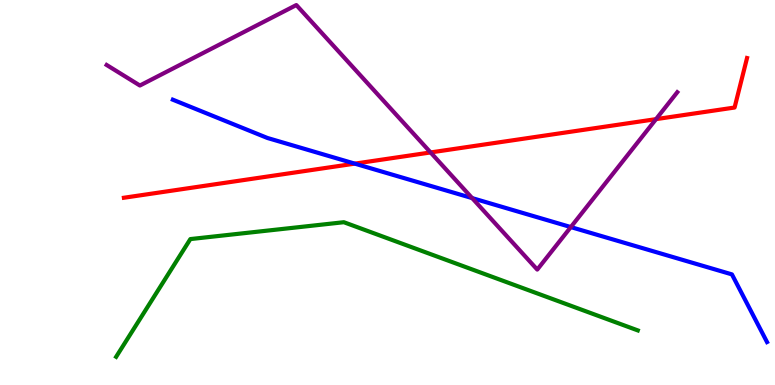[{'lines': ['blue', 'red'], 'intersections': [{'x': 4.58, 'y': 5.75}]}, {'lines': ['green', 'red'], 'intersections': []}, {'lines': ['purple', 'red'], 'intersections': [{'x': 5.56, 'y': 6.04}, {'x': 8.47, 'y': 6.91}]}, {'lines': ['blue', 'green'], 'intersections': []}, {'lines': ['blue', 'purple'], 'intersections': [{'x': 6.09, 'y': 4.85}, {'x': 7.37, 'y': 4.1}]}, {'lines': ['green', 'purple'], 'intersections': []}]